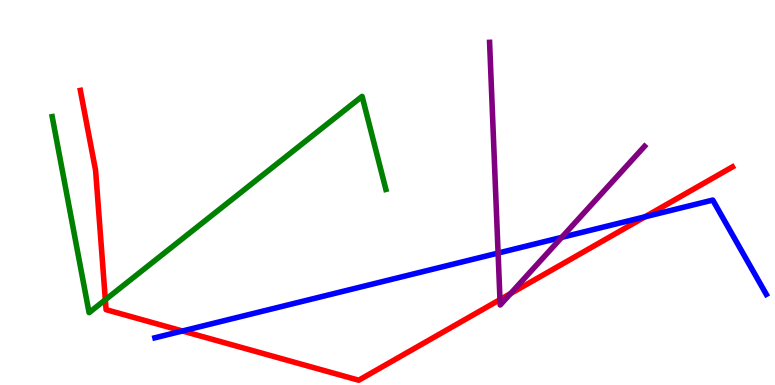[{'lines': ['blue', 'red'], 'intersections': [{'x': 2.35, 'y': 1.4}, {'x': 8.32, 'y': 4.37}]}, {'lines': ['green', 'red'], 'intersections': [{'x': 1.36, 'y': 2.21}]}, {'lines': ['purple', 'red'], 'intersections': [{'x': 6.45, 'y': 2.22}, {'x': 6.59, 'y': 2.38}]}, {'lines': ['blue', 'green'], 'intersections': []}, {'lines': ['blue', 'purple'], 'intersections': [{'x': 6.43, 'y': 3.43}, {'x': 7.25, 'y': 3.83}]}, {'lines': ['green', 'purple'], 'intersections': []}]